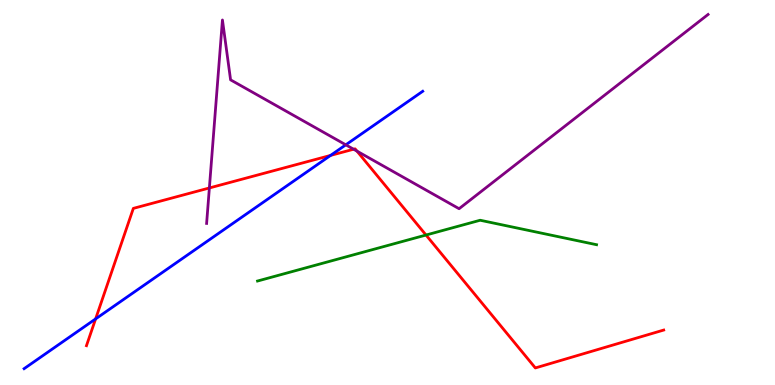[{'lines': ['blue', 'red'], 'intersections': [{'x': 1.23, 'y': 1.72}, {'x': 4.27, 'y': 5.96}]}, {'lines': ['green', 'red'], 'intersections': [{'x': 5.5, 'y': 3.9}]}, {'lines': ['purple', 'red'], 'intersections': [{'x': 2.7, 'y': 5.12}, {'x': 4.56, 'y': 6.12}, {'x': 4.61, 'y': 6.07}]}, {'lines': ['blue', 'green'], 'intersections': []}, {'lines': ['blue', 'purple'], 'intersections': [{'x': 4.46, 'y': 6.24}]}, {'lines': ['green', 'purple'], 'intersections': []}]